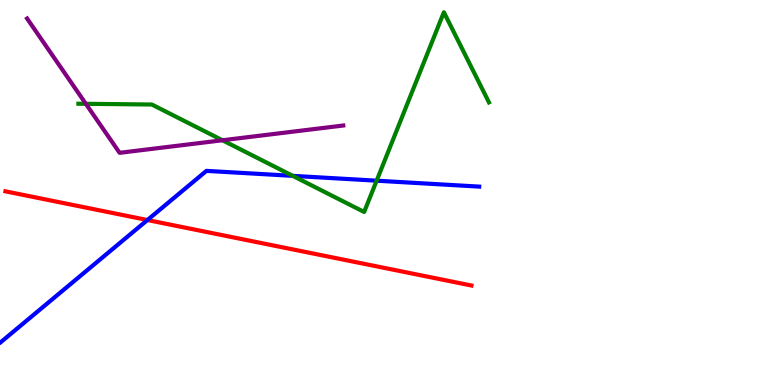[{'lines': ['blue', 'red'], 'intersections': [{'x': 1.9, 'y': 4.28}]}, {'lines': ['green', 'red'], 'intersections': []}, {'lines': ['purple', 'red'], 'intersections': []}, {'lines': ['blue', 'green'], 'intersections': [{'x': 3.78, 'y': 5.43}, {'x': 4.86, 'y': 5.31}]}, {'lines': ['blue', 'purple'], 'intersections': []}, {'lines': ['green', 'purple'], 'intersections': [{'x': 1.11, 'y': 7.3}, {'x': 2.87, 'y': 6.36}]}]